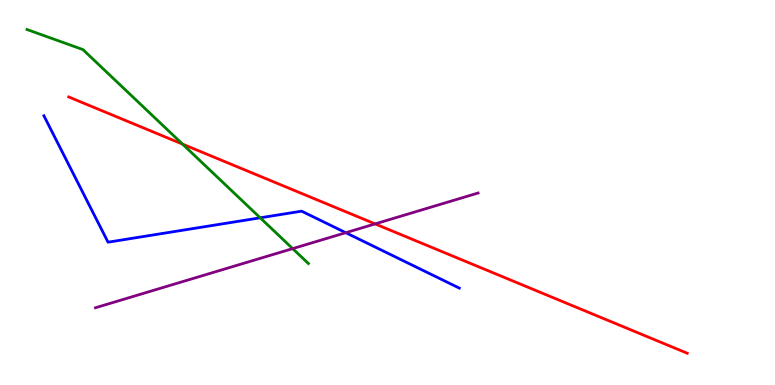[{'lines': ['blue', 'red'], 'intersections': []}, {'lines': ['green', 'red'], 'intersections': [{'x': 2.36, 'y': 6.26}]}, {'lines': ['purple', 'red'], 'intersections': [{'x': 4.84, 'y': 4.18}]}, {'lines': ['blue', 'green'], 'intersections': [{'x': 3.36, 'y': 4.34}]}, {'lines': ['blue', 'purple'], 'intersections': [{'x': 4.46, 'y': 3.96}]}, {'lines': ['green', 'purple'], 'intersections': [{'x': 3.78, 'y': 3.54}]}]